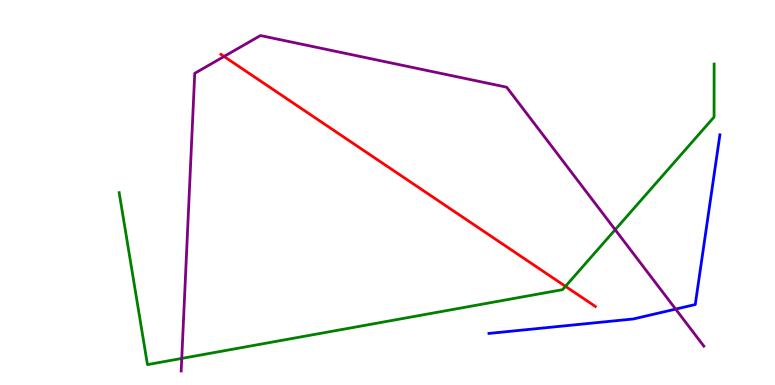[{'lines': ['blue', 'red'], 'intersections': []}, {'lines': ['green', 'red'], 'intersections': [{'x': 7.3, 'y': 2.56}]}, {'lines': ['purple', 'red'], 'intersections': [{'x': 2.89, 'y': 8.53}]}, {'lines': ['blue', 'green'], 'intersections': []}, {'lines': ['blue', 'purple'], 'intersections': [{'x': 8.72, 'y': 1.97}]}, {'lines': ['green', 'purple'], 'intersections': [{'x': 2.35, 'y': 0.69}, {'x': 7.94, 'y': 4.03}]}]